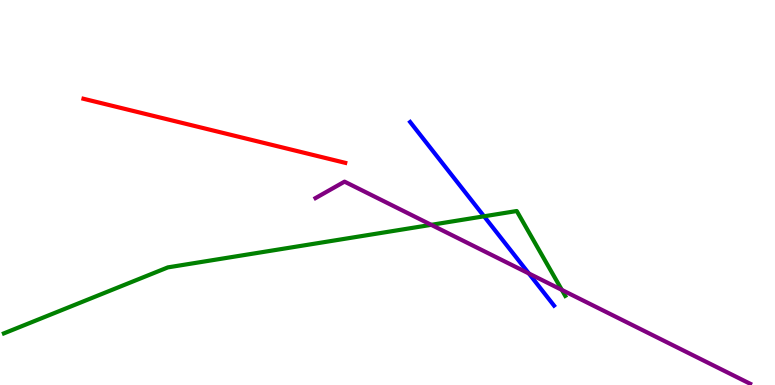[{'lines': ['blue', 'red'], 'intersections': []}, {'lines': ['green', 'red'], 'intersections': []}, {'lines': ['purple', 'red'], 'intersections': []}, {'lines': ['blue', 'green'], 'intersections': [{'x': 6.25, 'y': 4.38}]}, {'lines': ['blue', 'purple'], 'intersections': [{'x': 6.82, 'y': 2.9}]}, {'lines': ['green', 'purple'], 'intersections': [{'x': 5.56, 'y': 4.16}, {'x': 7.25, 'y': 2.47}]}]